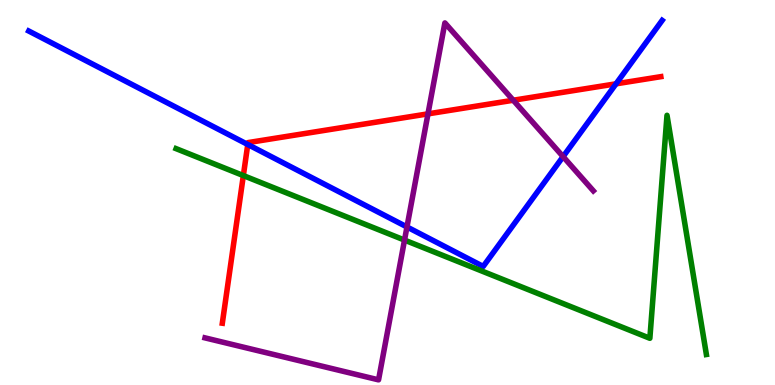[{'lines': ['blue', 'red'], 'intersections': [{'x': 3.2, 'y': 6.25}, {'x': 7.95, 'y': 7.82}]}, {'lines': ['green', 'red'], 'intersections': [{'x': 3.14, 'y': 5.44}]}, {'lines': ['purple', 'red'], 'intersections': [{'x': 5.52, 'y': 7.04}, {'x': 6.62, 'y': 7.4}]}, {'lines': ['blue', 'green'], 'intersections': []}, {'lines': ['blue', 'purple'], 'intersections': [{'x': 5.25, 'y': 4.11}, {'x': 7.27, 'y': 5.93}]}, {'lines': ['green', 'purple'], 'intersections': [{'x': 5.22, 'y': 3.76}]}]